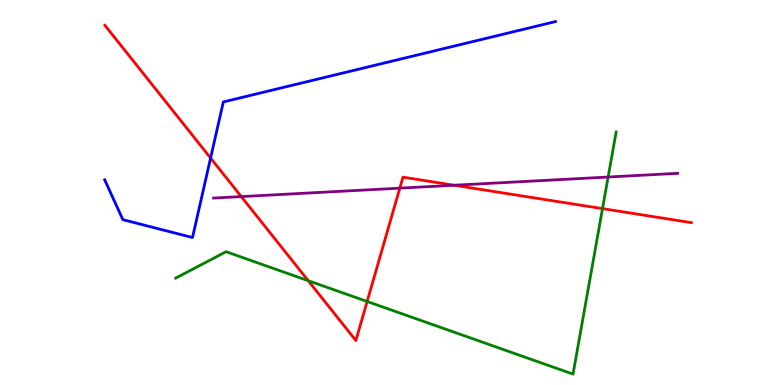[{'lines': ['blue', 'red'], 'intersections': [{'x': 2.72, 'y': 5.9}]}, {'lines': ['green', 'red'], 'intersections': [{'x': 3.98, 'y': 2.71}, {'x': 4.74, 'y': 2.17}, {'x': 7.77, 'y': 4.58}]}, {'lines': ['purple', 'red'], 'intersections': [{'x': 3.11, 'y': 4.89}, {'x': 5.16, 'y': 5.11}, {'x': 5.86, 'y': 5.19}]}, {'lines': ['blue', 'green'], 'intersections': []}, {'lines': ['blue', 'purple'], 'intersections': []}, {'lines': ['green', 'purple'], 'intersections': [{'x': 7.85, 'y': 5.4}]}]